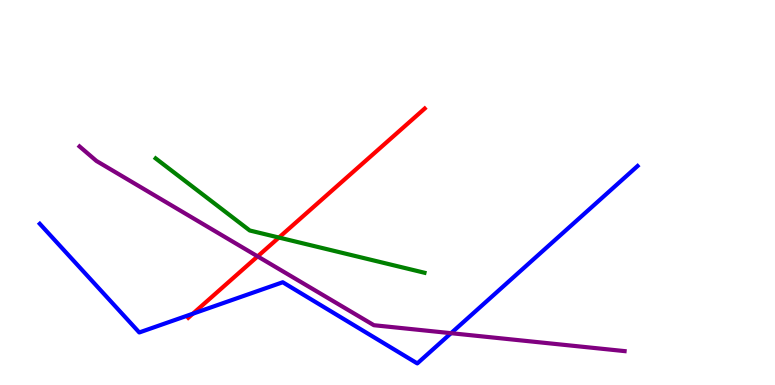[{'lines': ['blue', 'red'], 'intersections': [{'x': 2.49, 'y': 1.85}]}, {'lines': ['green', 'red'], 'intersections': [{'x': 3.6, 'y': 3.83}]}, {'lines': ['purple', 'red'], 'intersections': [{'x': 3.32, 'y': 3.34}]}, {'lines': ['blue', 'green'], 'intersections': []}, {'lines': ['blue', 'purple'], 'intersections': [{'x': 5.82, 'y': 1.35}]}, {'lines': ['green', 'purple'], 'intersections': []}]